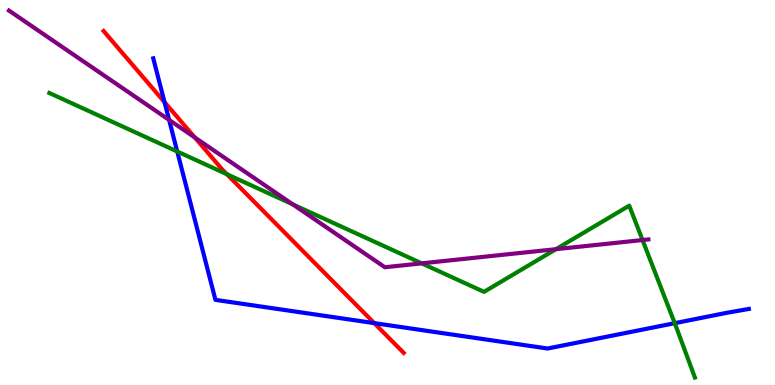[{'lines': ['blue', 'red'], 'intersections': [{'x': 2.12, 'y': 7.35}, {'x': 4.83, 'y': 1.61}]}, {'lines': ['green', 'red'], 'intersections': [{'x': 2.93, 'y': 5.47}]}, {'lines': ['purple', 'red'], 'intersections': [{'x': 2.51, 'y': 6.43}]}, {'lines': ['blue', 'green'], 'intersections': [{'x': 2.29, 'y': 6.06}, {'x': 8.71, 'y': 1.61}]}, {'lines': ['blue', 'purple'], 'intersections': [{'x': 2.18, 'y': 6.89}]}, {'lines': ['green', 'purple'], 'intersections': [{'x': 3.78, 'y': 4.69}, {'x': 5.44, 'y': 3.16}, {'x': 7.17, 'y': 3.53}, {'x': 8.29, 'y': 3.77}]}]